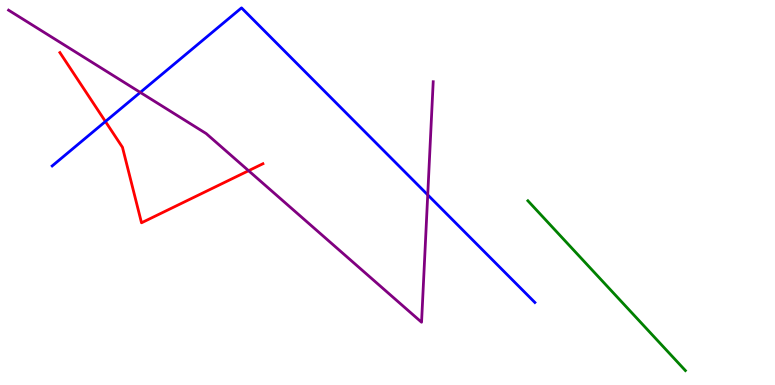[{'lines': ['blue', 'red'], 'intersections': [{'x': 1.36, 'y': 6.84}]}, {'lines': ['green', 'red'], 'intersections': []}, {'lines': ['purple', 'red'], 'intersections': [{'x': 3.21, 'y': 5.57}]}, {'lines': ['blue', 'green'], 'intersections': []}, {'lines': ['blue', 'purple'], 'intersections': [{'x': 1.81, 'y': 7.6}, {'x': 5.52, 'y': 4.94}]}, {'lines': ['green', 'purple'], 'intersections': []}]